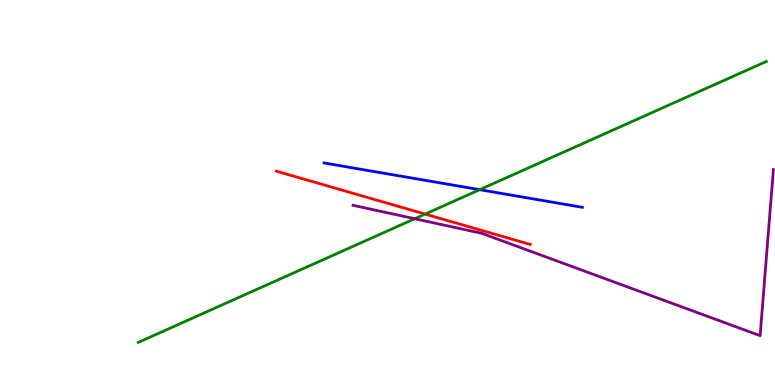[{'lines': ['blue', 'red'], 'intersections': []}, {'lines': ['green', 'red'], 'intersections': [{'x': 5.49, 'y': 4.44}]}, {'lines': ['purple', 'red'], 'intersections': []}, {'lines': ['blue', 'green'], 'intersections': [{'x': 6.19, 'y': 5.07}]}, {'lines': ['blue', 'purple'], 'intersections': []}, {'lines': ['green', 'purple'], 'intersections': [{'x': 5.35, 'y': 4.32}]}]